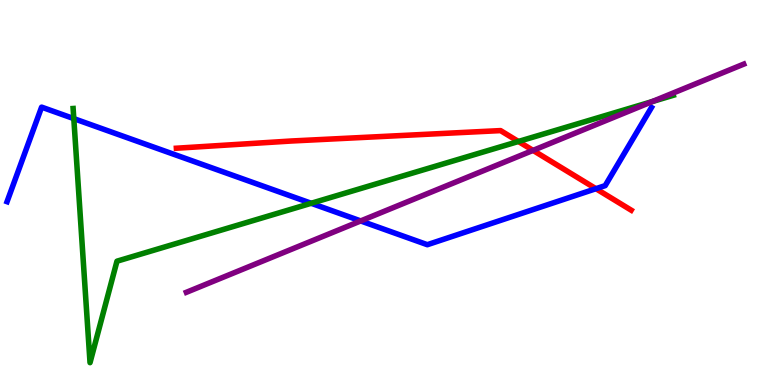[{'lines': ['blue', 'red'], 'intersections': [{'x': 7.69, 'y': 5.1}]}, {'lines': ['green', 'red'], 'intersections': [{'x': 6.69, 'y': 6.33}]}, {'lines': ['purple', 'red'], 'intersections': [{'x': 6.88, 'y': 6.09}]}, {'lines': ['blue', 'green'], 'intersections': [{'x': 0.952, 'y': 6.92}, {'x': 4.02, 'y': 4.72}]}, {'lines': ['blue', 'purple'], 'intersections': [{'x': 4.65, 'y': 4.26}]}, {'lines': ['green', 'purple'], 'intersections': [{'x': 8.42, 'y': 7.36}]}]